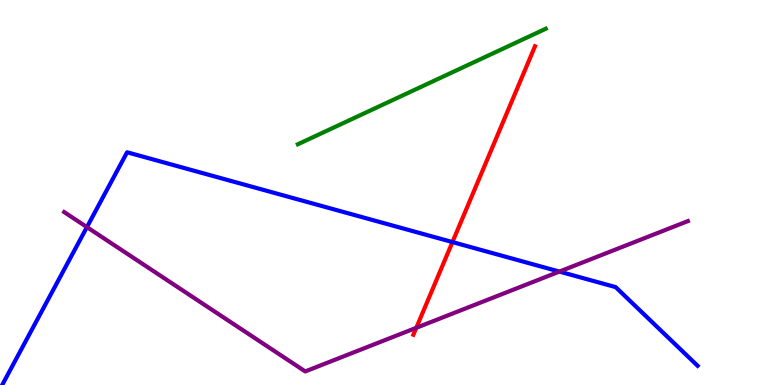[{'lines': ['blue', 'red'], 'intersections': [{'x': 5.84, 'y': 3.71}]}, {'lines': ['green', 'red'], 'intersections': []}, {'lines': ['purple', 'red'], 'intersections': [{'x': 5.37, 'y': 1.49}]}, {'lines': ['blue', 'green'], 'intersections': []}, {'lines': ['blue', 'purple'], 'intersections': [{'x': 1.12, 'y': 4.1}, {'x': 7.22, 'y': 2.95}]}, {'lines': ['green', 'purple'], 'intersections': []}]